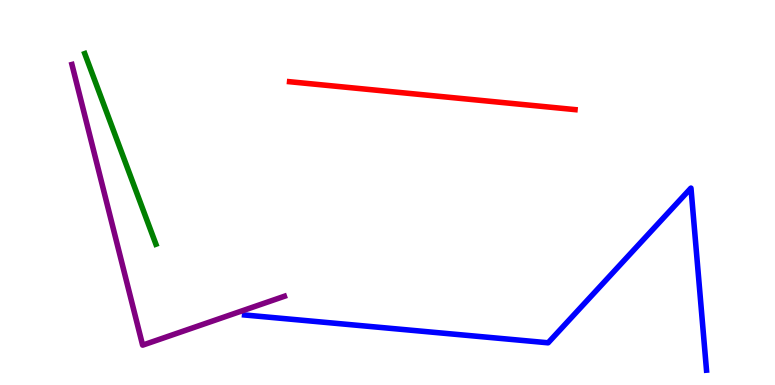[{'lines': ['blue', 'red'], 'intersections': []}, {'lines': ['green', 'red'], 'intersections': []}, {'lines': ['purple', 'red'], 'intersections': []}, {'lines': ['blue', 'green'], 'intersections': []}, {'lines': ['blue', 'purple'], 'intersections': []}, {'lines': ['green', 'purple'], 'intersections': []}]